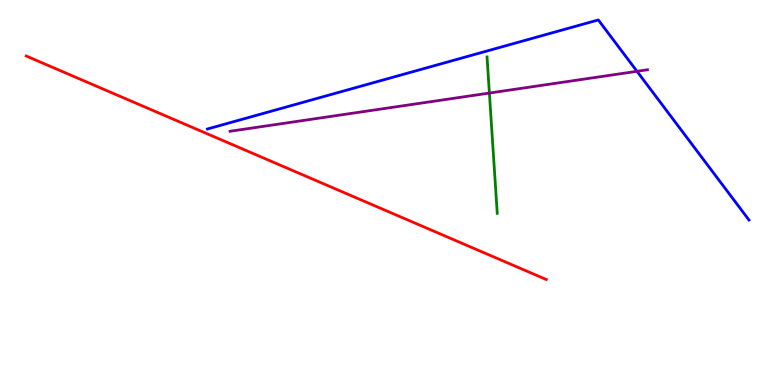[{'lines': ['blue', 'red'], 'intersections': []}, {'lines': ['green', 'red'], 'intersections': []}, {'lines': ['purple', 'red'], 'intersections': []}, {'lines': ['blue', 'green'], 'intersections': []}, {'lines': ['blue', 'purple'], 'intersections': [{'x': 8.22, 'y': 8.15}]}, {'lines': ['green', 'purple'], 'intersections': [{'x': 6.31, 'y': 7.58}]}]